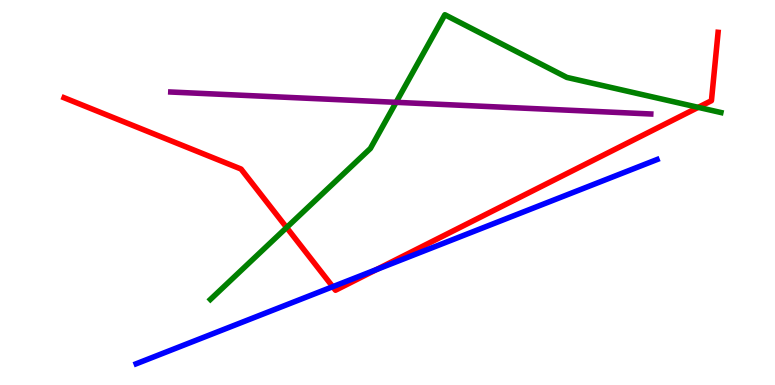[{'lines': ['blue', 'red'], 'intersections': [{'x': 4.29, 'y': 2.55}, {'x': 4.86, 'y': 3.0}]}, {'lines': ['green', 'red'], 'intersections': [{'x': 3.7, 'y': 4.09}, {'x': 9.01, 'y': 7.21}]}, {'lines': ['purple', 'red'], 'intersections': []}, {'lines': ['blue', 'green'], 'intersections': []}, {'lines': ['blue', 'purple'], 'intersections': []}, {'lines': ['green', 'purple'], 'intersections': [{'x': 5.11, 'y': 7.34}]}]